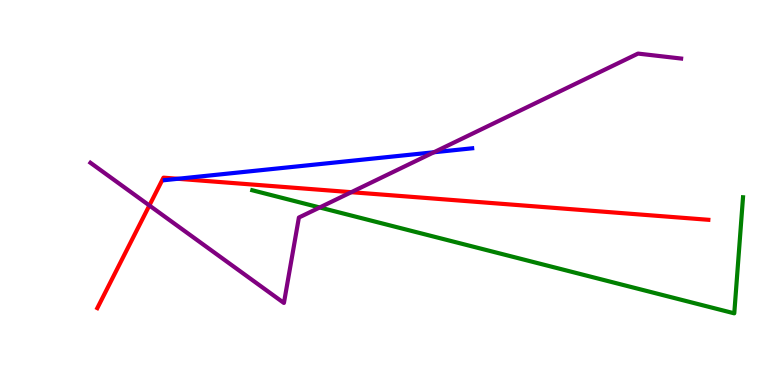[{'lines': ['blue', 'red'], 'intersections': [{'x': 2.3, 'y': 5.36}]}, {'lines': ['green', 'red'], 'intersections': []}, {'lines': ['purple', 'red'], 'intersections': [{'x': 1.93, 'y': 4.66}, {'x': 4.53, 'y': 5.01}]}, {'lines': ['blue', 'green'], 'intersections': []}, {'lines': ['blue', 'purple'], 'intersections': [{'x': 5.6, 'y': 6.05}]}, {'lines': ['green', 'purple'], 'intersections': [{'x': 4.13, 'y': 4.61}]}]